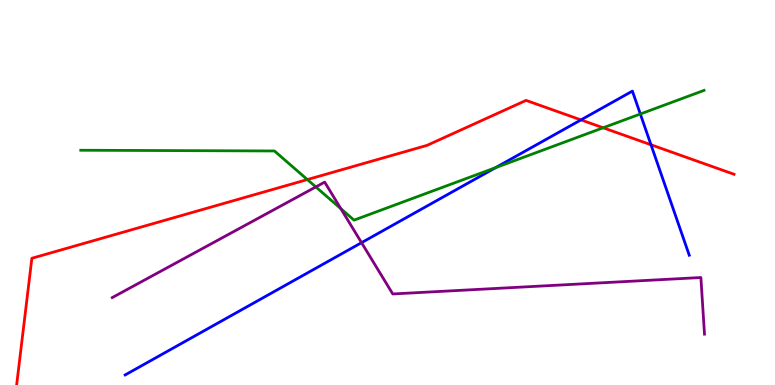[{'lines': ['blue', 'red'], 'intersections': [{'x': 7.5, 'y': 6.89}, {'x': 8.4, 'y': 6.24}]}, {'lines': ['green', 'red'], 'intersections': [{'x': 3.97, 'y': 5.34}, {'x': 7.78, 'y': 6.68}]}, {'lines': ['purple', 'red'], 'intersections': []}, {'lines': ['blue', 'green'], 'intersections': [{'x': 6.39, 'y': 5.65}, {'x': 8.26, 'y': 7.04}]}, {'lines': ['blue', 'purple'], 'intersections': [{'x': 4.67, 'y': 3.7}]}, {'lines': ['green', 'purple'], 'intersections': [{'x': 4.08, 'y': 5.14}, {'x': 4.4, 'y': 4.58}]}]